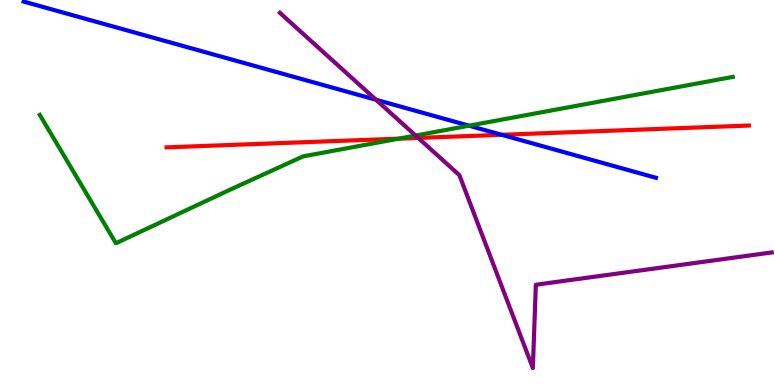[{'lines': ['blue', 'red'], 'intersections': [{'x': 6.47, 'y': 6.5}]}, {'lines': ['green', 'red'], 'intersections': [{'x': 5.15, 'y': 6.4}]}, {'lines': ['purple', 'red'], 'intersections': [{'x': 5.4, 'y': 6.42}]}, {'lines': ['blue', 'green'], 'intersections': [{'x': 6.05, 'y': 6.74}]}, {'lines': ['blue', 'purple'], 'intersections': [{'x': 4.85, 'y': 7.41}]}, {'lines': ['green', 'purple'], 'intersections': [{'x': 5.36, 'y': 6.48}]}]